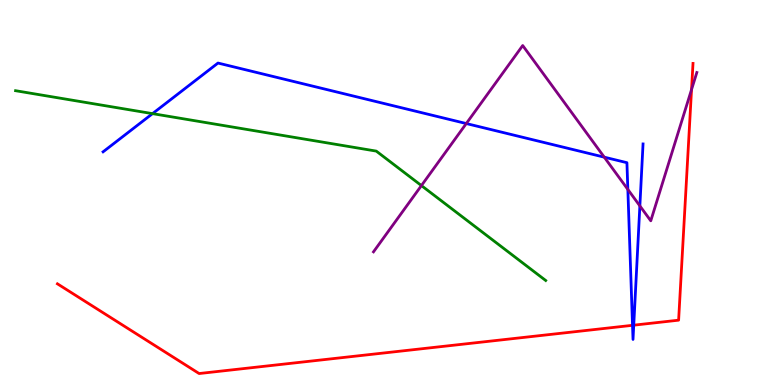[{'lines': ['blue', 'red'], 'intersections': [{'x': 8.16, 'y': 1.55}, {'x': 8.18, 'y': 1.55}]}, {'lines': ['green', 'red'], 'intersections': []}, {'lines': ['purple', 'red'], 'intersections': [{'x': 8.92, 'y': 7.67}]}, {'lines': ['blue', 'green'], 'intersections': [{'x': 1.97, 'y': 7.05}]}, {'lines': ['blue', 'purple'], 'intersections': [{'x': 6.02, 'y': 6.79}, {'x': 7.8, 'y': 5.92}, {'x': 8.1, 'y': 5.08}, {'x': 8.26, 'y': 4.65}]}, {'lines': ['green', 'purple'], 'intersections': [{'x': 5.44, 'y': 5.18}]}]